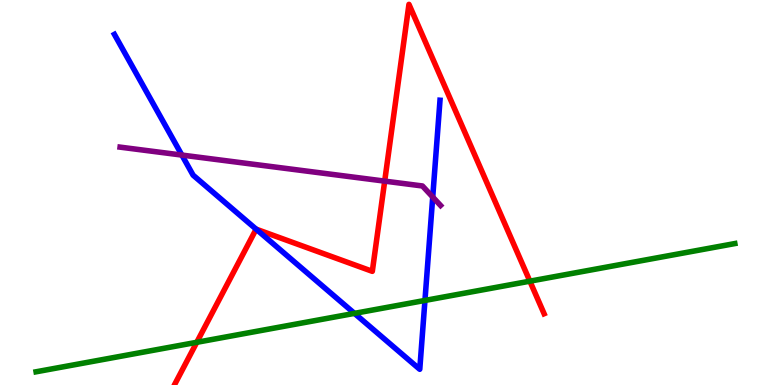[{'lines': ['blue', 'red'], 'intersections': [{'x': 3.3, 'y': 4.05}]}, {'lines': ['green', 'red'], 'intersections': [{'x': 2.54, 'y': 1.11}, {'x': 6.84, 'y': 2.7}]}, {'lines': ['purple', 'red'], 'intersections': [{'x': 4.96, 'y': 5.3}]}, {'lines': ['blue', 'green'], 'intersections': [{'x': 4.57, 'y': 1.86}, {'x': 5.48, 'y': 2.2}]}, {'lines': ['blue', 'purple'], 'intersections': [{'x': 2.35, 'y': 5.97}, {'x': 5.58, 'y': 4.88}]}, {'lines': ['green', 'purple'], 'intersections': []}]